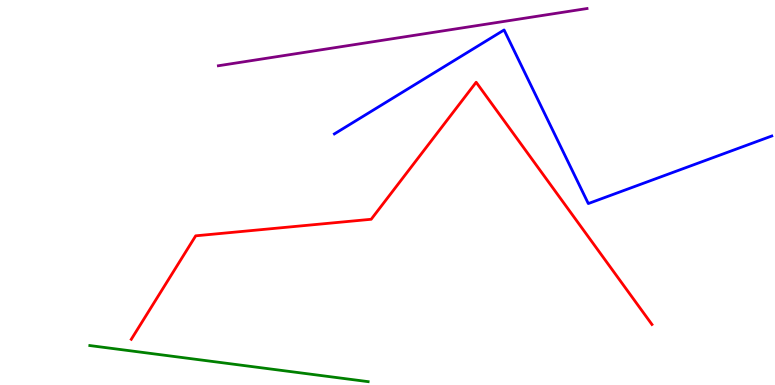[{'lines': ['blue', 'red'], 'intersections': []}, {'lines': ['green', 'red'], 'intersections': []}, {'lines': ['purple', 'red'], 'intersections': []}, {'lines': ['blue', 'green'], 'intersections': []}, {'lines': ['blue', 'purple'], 'intersections': []}, {'lines': ['green', 'purple'], 'intersections': []}]